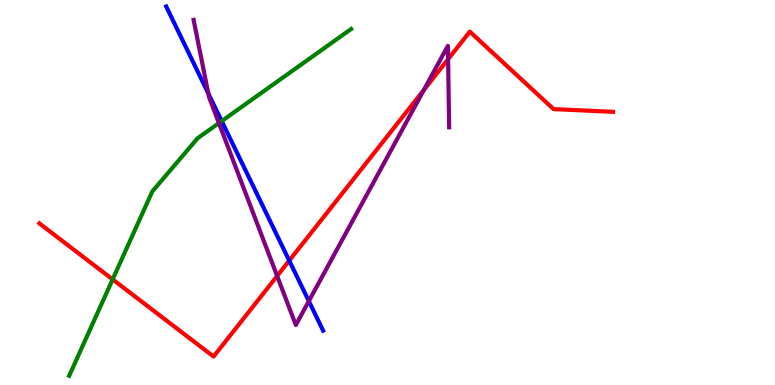[{'lines': ['blue', 'red'], 'intersections': [{'x': 3.73, 'y': 3.23}]}, {'lines': ['green', 'red'], 'intersections': [{'x': 1.45, 'y': 2.74}]}, {'lines': ['purple', 'red'], 'intersections': [{'x': 3.58, 'y': 2.83}, {'x': 5.47, 'y': 7.67}, {'x': 5.78, 'y': 8.46}]}, {'lines': ['blue', 'green'], 'intersections': [{'x': 2.86, 'y': 6.85}]}, {'lines': ['blue', 'purple'], 'intersections': [{'x': 2.69, 'y': 7.57}, {'x': 3.99, 'y': 2.18}]}, {'lines': ['green', 'purple'], 'intersections': [{'x': 2.82, 'y': 6.8}]}]